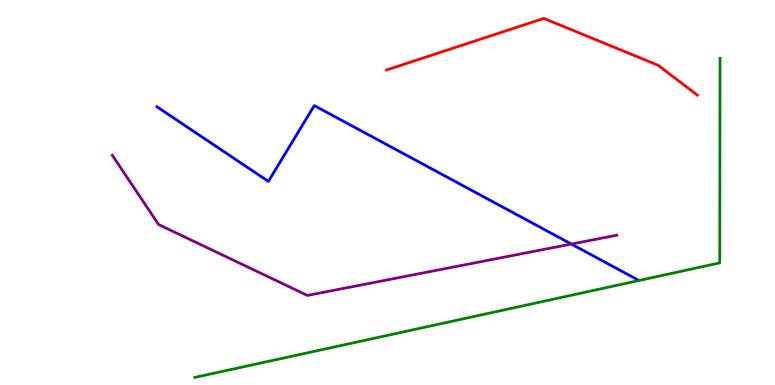[{'lines': ['blue', 'red'], 'intersections': []}, {'lines': ['green', 'red'], 'intersections': []}, {'lines': ['purple', 'red'], 'intersections': []}, {'lines': ['blue', 'green'], 'intersections': []}, {'lines': ['blue', 'purple'], 'intersections': [{'x': 7.37, 'y': 3.66}]}, {'lines': ['green', 'purple'], 'intersections': []}]